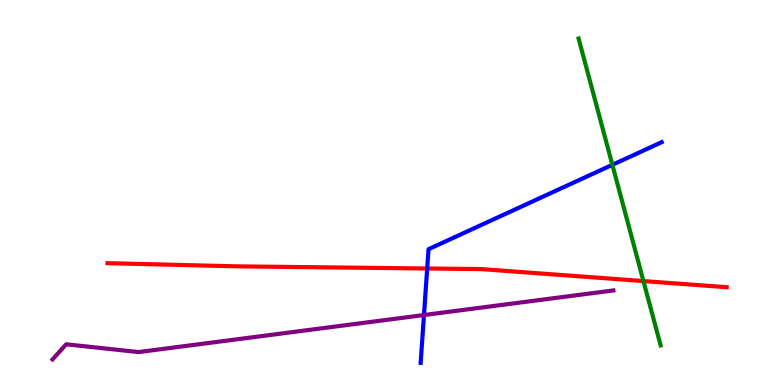[{'lines': ['blue', 'red'], 'intersections': [{'x': 5.51, 'y': 3.03}]}, {'lines': ['green', 'red'], 'intersections': [{'x': 8.3, 'y': 2.7}]}, {'lines': ['purple', 'red'], 'intersections': []}, {'lines': ['blue', 'green'], 'intersections': [{'x': 7.9, 'y': 5.72}]}, {'lines': ['blue', 'purple'], 'intersections': [{'x': 5.47, 'y': 1.82}]}, {'lines': ['green', 'purple'], 'intersections': []}]